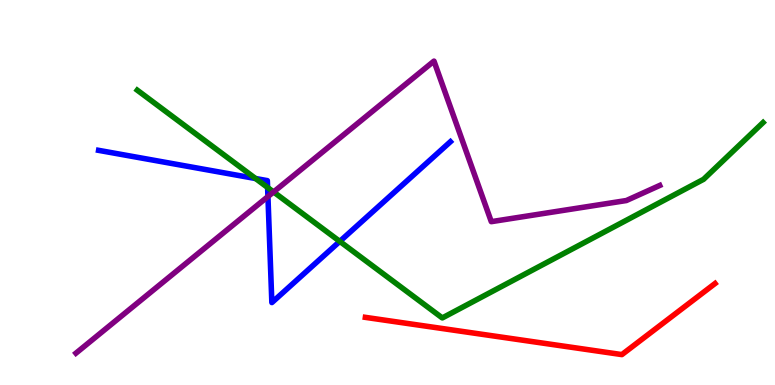[{'lines': ['blue', 'red'], 'intersections': []}, {'lines': ['green', 'red'], 'intersections': []}, {'lines': ['purple', 'red'], 'intersections': []}, {'lines': ['blue', 'green'], 'intersections': [{'x': 3.3, 'y': 5.36}, {'x': 3.45, 'y': 5.13}, {'x': 4.38, 'y': 3.73}]}, {'lines': ['blue', 'purple'], 'intersections': [{'x': 3.46, 'y': 4.89}]}, {'lines': ['green', 'purple'], 'intersections': [{'x': 3.53, 'y': 5.01}]}]